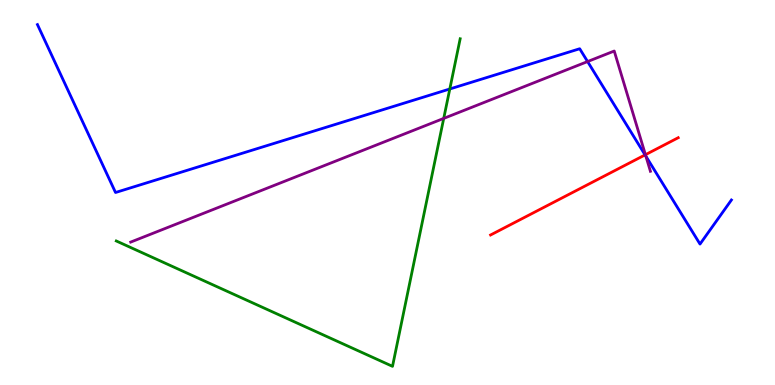[{'lines': ['blue', 'red'], 'intersections': [{'x': 8.32, 'y': 5.98}]}, {'lines': ['green', 'red'], 'intersections': []}, {'lines': ['purple', 'red'], 'intersections': [{'x': 8.33, 'y': 5.98}]}, {'lines': ['blue', 'green'], 'intersections': [{'x': 5.8, 'y': 7.69}]}, {'lines': ['blue', 'purple'], 'intersections': [{'x': 7.58, 'y': 8.4}, {'x': 8.33, 'y': 5.94}]}, {'lines': ['green', 'purple'], 'intersections': [{'x': 5.73, 'y': 6.92}]}]